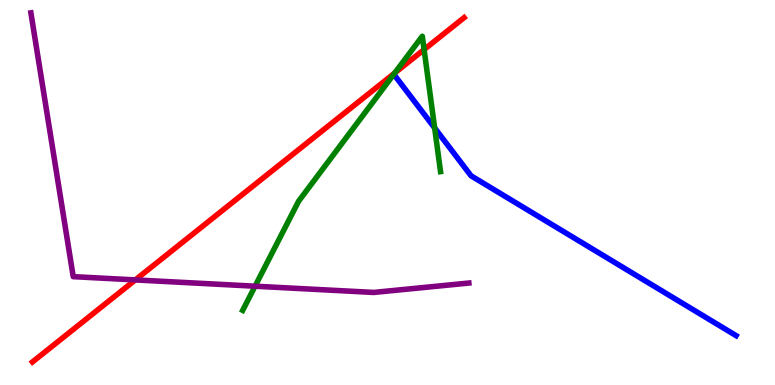[{'lines': ['blue', 'red'], 'intersections': []}, {'lines': ['green', 'red'], 'intersections': [{'x': 5.09, 'y': 8.11}, {'x': 5.47, 'y': 8.71}]}, {'lines': ['purple', 'red'], 'intersections': [{'x': 1.75, 'y': 2.73}]}, {'lines': ['blue', 'green'], 'intersections': [{'x': 5.61, 'y': 6.68}]}, {'lines': ['blue', 'purple'], 'intersections': []}, {'lines': ['green', 'purple'], 'intersections': [{'x': 3.29, 'y': 2.57}]}]